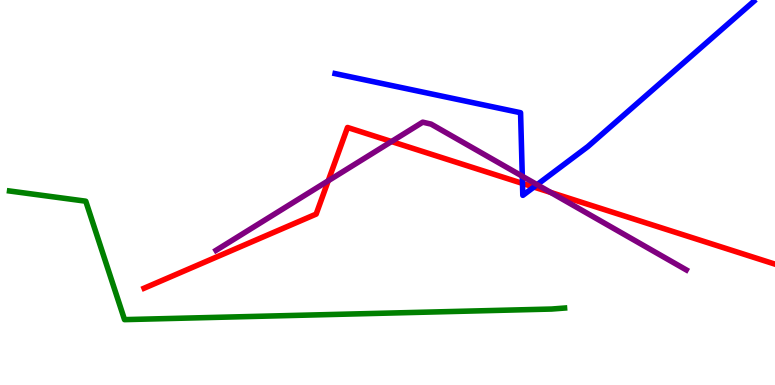[{'lines': ['blue', 'red'], 'intersections': [{'x': 6.74, 'y': 5.24}, {'x': 6.89, 'y': 5.14}]}, {'lines': ['green', 'red'], 'intersections': []}, {'lines': ['purple', 'red'], 'intersections': [{'x': 4.24, 'y': 5.3}, {'x': 5.05, 'y': 6.32}, {'x': 7.11, 'y': 5.0}]}, {'lines': ['blue', 'green'], 'intersections': []}, {'lines': ['blue', 'purple'], 'intersections': [{'x': 6.74, 'y': 5.42}, {'x': 6.93, 'y': 5.2}]}, {'lines': ['green', 'purple'], 'intersections': []}]